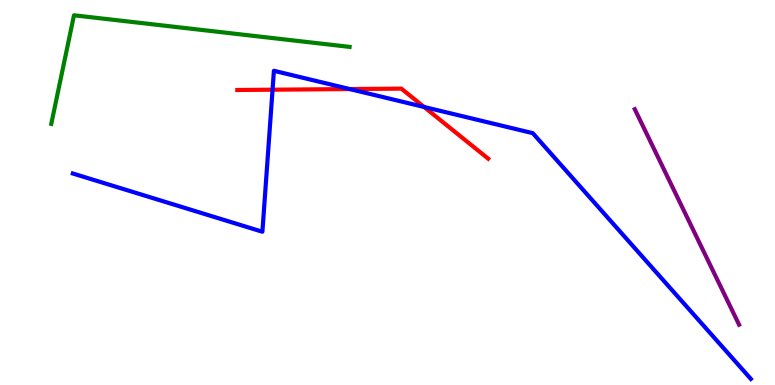[{'lines': ['blue', 'red'], 'intersections': [{'x': 3.52, 'y': 7.67}, {'x': 4.51, 'y': 7.69}, {'x': 5.47, 'y': 7.22}]}, {'lines': ['green', 'red'], 'intersections': []}, {'lines': ['purple', 'red'], 'intersections': []}, {'lines': ['blue', 'green'], 'intersections': []}, {'lines': ['blue', 'purple'], 'intersections': []}, {'lines': ['green', 'purple'], 'intersections': []}]